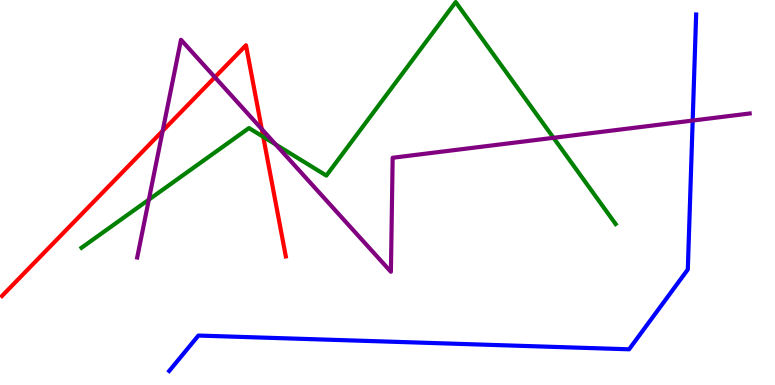[{'lines': ['blue', 'red'], 'intersections': []}, {'lines': ['green', 'red'], 'intersections': [{'x': 3.4, 'y': 6.45}]}, {'lines': ['purple', 'red'], 'intersections': [{'x': 2.1, 'y': 6.6}, {'x': 2.77, 'y': 7.99}, {'x': 3.38, 'y': 6.65}]}, {'lines': ['blue', 'green'], 'intersections': []}, {'lines': ['blue', 'purple'], 'intersections': [{'x': 8.94, 'y': 6.87}]}, {'lines': ['green', 'purple'], 'intersections': [{'x': 1.92, 'y': 4.81}, {'x': 3.56, 'y': 6.25}, {'x': 7.14, 'y': 6.42}]}]